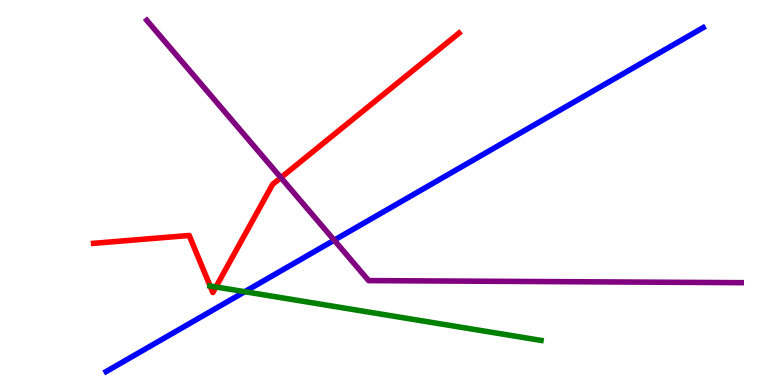[{'lines': ['blue', 'red'], 'intersections': []}, {'lines': ['green', 'red'], 'intersections': [{'x': 2.71, 'y': 2.57}, {'x': 2.79, 'y': 2.55}]}, {'lines': ['purple', 'red'], 'intersections': [{'x': 3.62, 'y': 5.39}]}, {'lines': ['blue', 'green'], 'intersections': [{'x': 3.16, 'y': 2.42}]}, {'lines': ['blue', 'purple'], 'intersections': [{'x': 4.31, 'y': 3.76}]}, {'lines': ['green', 'purple'], 'intersections': []}]